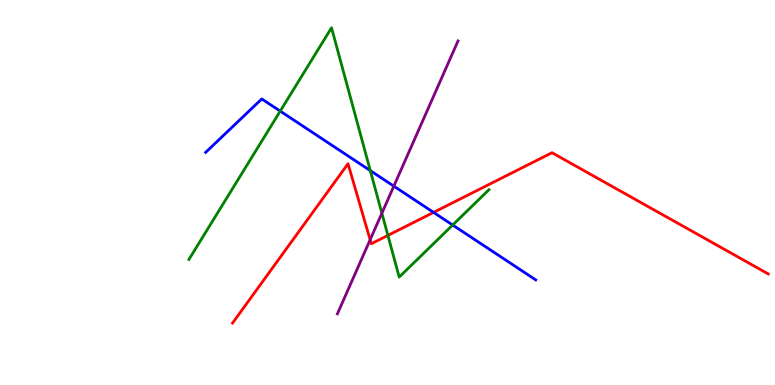[{'lines': ['blue', 'red'], 'intersections': [{'x': 5.59, 'y': 4.48}]}, {'lines': ['green', 'red'], 'intersections': [{'x': 5.01, 'y': 3.89}]}, {'lines': ['purple', 'red'], 'intersections': [{'x': 4.78, 'y': 3.77}]}, {'lines': ['blue', 'green'], 'intersections': [{'x': 3.62, 'y': 7.11}, {'x': 4.78, 'y': 5.57}, {'x': 5.84, 'y': 4.16}]}, {'lines': ['blue', 'purple'], 'intersections': [{'x': 5.08, 'y': 5.16}]}, {'lines': ['green', 'purple'], 'intersections': [{'x': 4.93, 'y': 4.46}]}]